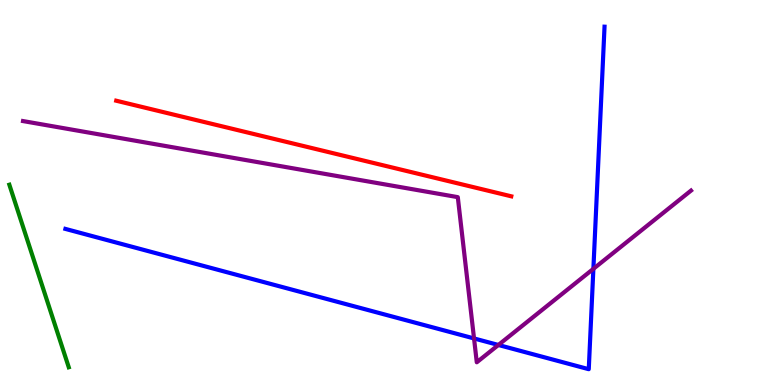[{'lines': ['blue', 'red'], 'intersections': []}, {'lines': ['green', 'red'], 'intersections': []}, {'lines': ['purple', 'red'], 'intersections': []}, {'lines': ['blue', 'green'], 'intersections': []}, {'lines': ['blue', 'purple'], 'intersections': [{'x': 6.12, 'y': 1.21}, {'x': 6.43, 'y': 1.04}, {'x': 7.66, 'y': 3.02}]}, {'lines': ['green', 'purple'], 'intersections': []}]